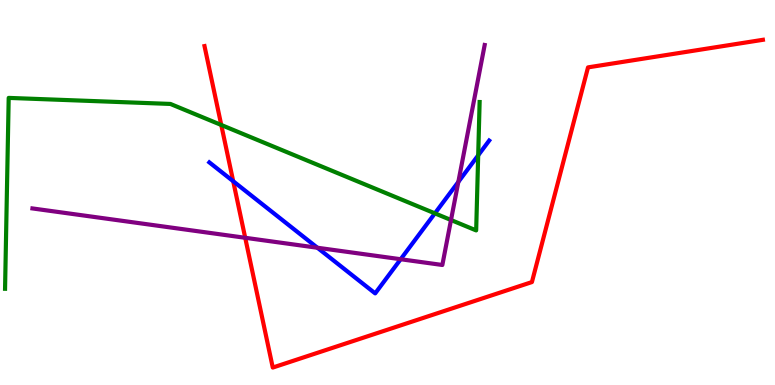[{'lines': ['blue', 'red'], 'intersections': [{'x': 3.01, 'y': 5.29}]}, {'lines': ['green', 'red'], 'intersections': [{'x': 2.85, 'y': 6.75}]}, {'lines': ['purple', 'red'], 'intersections': [{'x': 3.16, 'y': 3.82}]}, {'lines': ['blue', 'green'], 'intersections': [{'x': 5.61, 'y': 4.46}, {'x': 6.17, 'y': 5.97}]}, {'lines': ['blue', 'purple'], 'intersections': [{'x': 4.1, 'y': 3.57}, {'x': 5.17, 'y': 3.27}, {'x': 5.91, 'y': 5.27}]}, {'lines': ['green', 'purple'], 'intersections': [{'x': 5.82, 'y': 4.29}]}]